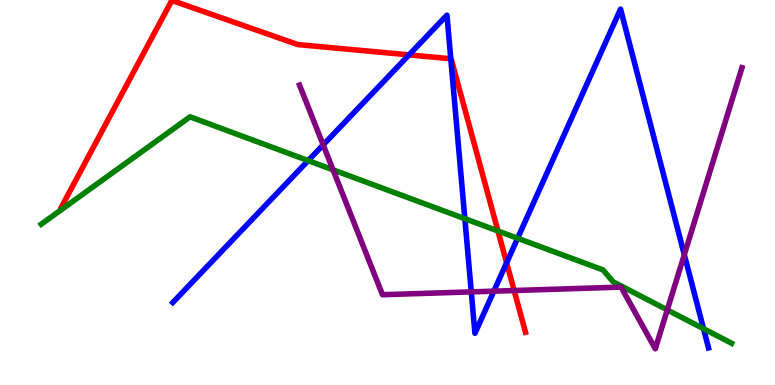[{'lines': ['blue', 'red'], 'intersections': [{'x': 5.28, 'y': 8.57}, {'x': 5.82, 'y': 8.47}, {'x': 6.54, 'y': 3.17}]}, {'lines': ['green', 'red'], 'intersections': [{'x': 6.43, 'y': 4.0}]}, {'lines': ['purple', 'red'], 'intersections': [{'x': 6.63, 'y': 2.45}]}, {'lines': ['blue', 'green'], 'intersections': [{'x': 3.98, 'y': 5.83}, {'x': 6.0, 'y': 4.32}, {'x': 6.68, 'y': 3.81}, {'x': 9.08, 'y': 1.46}]}, {'lines': ['blue', 'purple'], 'intersections': [{'x': 4.17, 'y': 6.24}, {'x': 6.08, 'y': 2.42}, {'x': 6.37, 'y': 2.44}, {'x': 8.83, 'y': 3.38}]}, {'lines': ['green', 'purple'], 'intersections': [{'x': 4.3, 'y': 5.59}, {'x': 8.61, 'y': 1.95}]}]